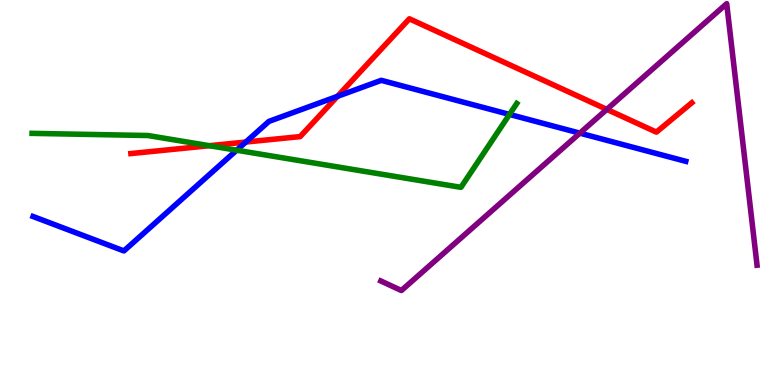[{'lines': ['blue', 'red'], 'intersections': [{'x': 3.17, 'y': 6.31}, {'x': 4.35, 'y': 7.5}]}, {'lines': ['green', 'red'], 'intersections': [{'x': 2.7, 'y': 6.22}]}, {'lines': ['purple', 'red'], 'intersections': [{'x': 7.83, 'y': 7.16}]}, {'lines': ['blue', 'green'], 'intersections': [{'x': 3.05, 'y': 6.1}, {'x': 6.57, 'y': 7.03}]}, {'lines': ['blue', 'purple'], 'intersections': [{'x': 7.48, 'y': 6.54}]}, {'lines': ['green', 'purple'], 'intersections': []}]